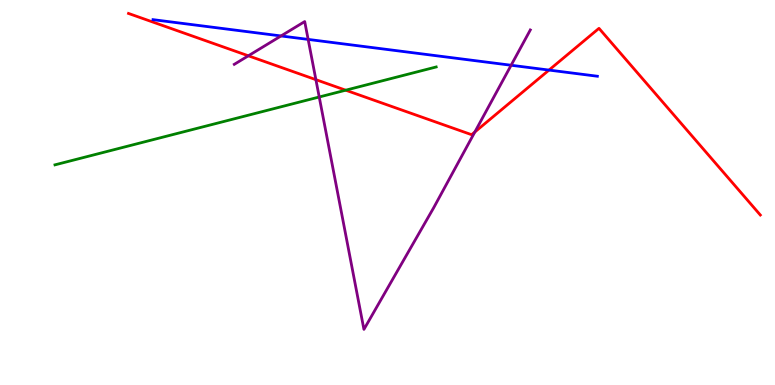[{'lines': ['blue', 'red'], 'intersections': [{'x': 7.08, 'y': 8.18}]}, {'lines': ['green', 'red'], 'intersections': [{'x': 4.46, 'y': 7.66}]}, {'lines': ['purple', 'red'], 'intersections': [{'x': 3.2, 'y': 8.55}, {'x': 4.08, 'y': 7.93}, {'x': 6.13, 'y': 6.57}]}, {'lines': ['blue', 'green'], 'intersections': []}, {'lines': ['blue', 'purple'], 'intersections': [{'x': 3.63, 'y': 9.07}, {'x': 3.98, 'y': 8.98}, {'x': 6.6, 'y': 8.31}]}, {'lines': ['green', 'purple'], 'intersections': [{'x': 4.12, 'y': 7.48}]}]